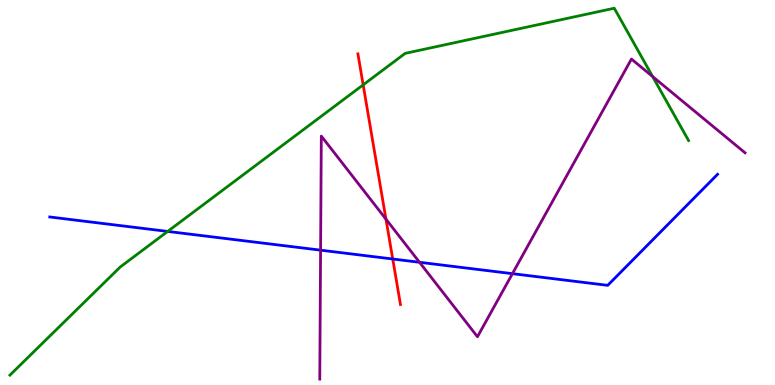[{'lines': ['blue', 'red'], 'intersections': [{'x': 5.07, 'y': 3.27}]}, {'lines': ['green', 'red'], 'intersections': [{'x': 4.69, 'y': 7.8}]}, {'lines': ['purple', 'red'], 'intersections': [{'x': 4.98, 'y': 4.31}]}, {'lines': ['blue', 'green'], 'intersections': [{'x': 2.16, 'y': 3.99}]}, {'lines': ['blue', 'purple'], 'intersections': [{'x': 4.14, 'y': 3.5}, {'x': 5.41, 'y': 3.19}, {'x': 6.61, 'y': 2.89}]}, {'lines': ['green', 'purple'], 'intersections': [{'x': 8.42, 'y': 8.01}]}]